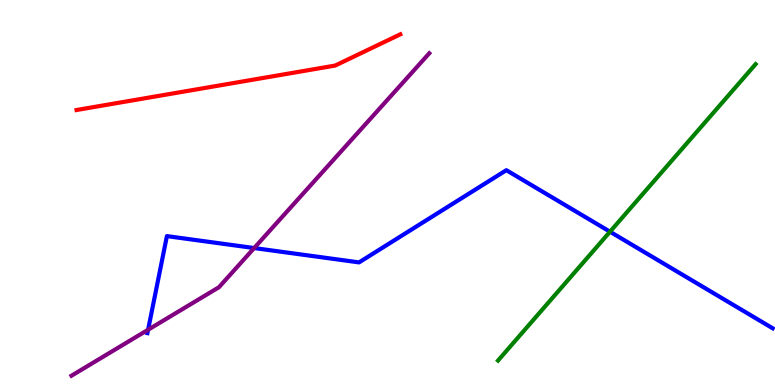[{'lines': ['blue', 'red'], 'intersections': []}, {'lines': ['green', 'red'], 'intersections': []}, {'lines': ['purple', 'red'], 'intersections': []}, {'lines': ['blue', 'green'], 'intersections': [{'x': 7.87, 'y': 3.98}]}, {'lines': ['blue', 'purple'], 'intersections': [{'x': 1.91, 'y': 1.44}, {'x': 3.28, 'y': 3.56}]}, {'lines': ['green', 'purple'], 'intersections': []}]